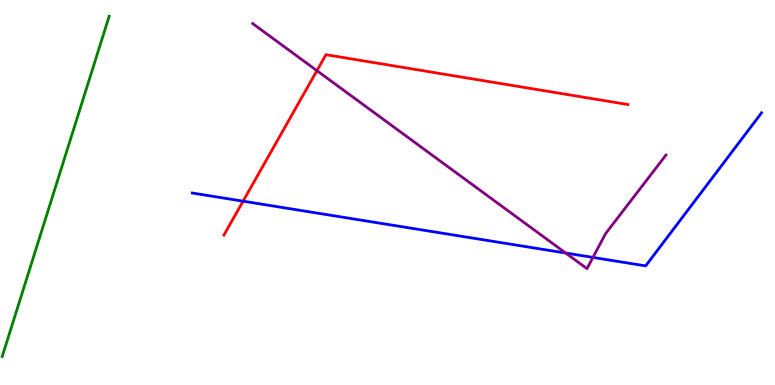[{'lines': ['blue', 'red'], 'intersections': [{'x': 3.14, 'y': 4.77}]}, {'lines': ['green', 'red'], 'intersections': []}, {'lines': ['purple', 'red'], 'intersections': [{'x': 4.09, 'y': 8.16}]}, {'lines': ['blue', 'green'], 'intersections': []}, {'lines': ['blue', 'purple'], 'intersections': [{'x': 7.3, 'y': 3.43}, {'x': 7.65, 'y': 3.31}]}, {'lines': ['green', 'purple'], 'intersections': []}]